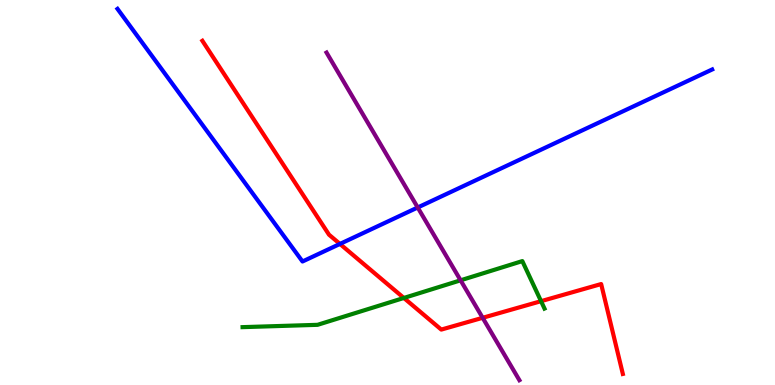[{'lines': ['blue', 'red'], 'intersections': [{'x': 4.39, 'y': 3.66}]}, {'lines': ['green', 'red'], 'intersections': [{'x': 5.21, 'y': 2.26}, {'x': 6.98, 'y': 2.18}]}, {'lines': ['purple', 'red'], 'intersections': [{'x': 6.23, 'y': 1.75}]}, {'lines': ['blue', 'green'], 'intersections': []}, {'lines': ['blue', 'purple'], 'intersections': [{'x': 5.39, 'y': 4.61}]}, {'lines': ['green', 'purple'], 'intersections': [{'x': 5.94, 'y': 2.72}]}]